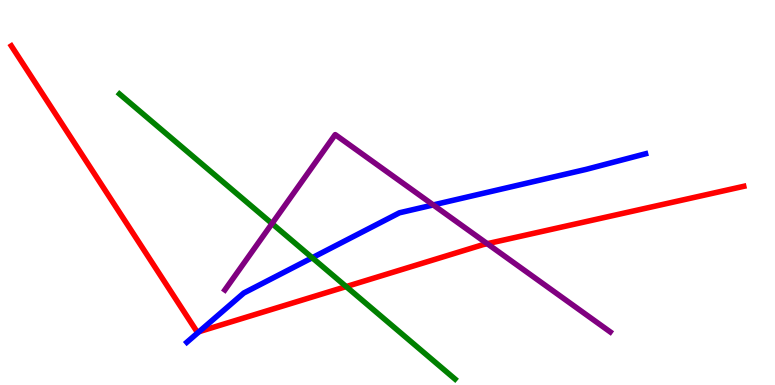[{'lines': ['blue', 'red'], 'intersections': [{'x': 2.57, 'y': 1.39}]}, {'lines': ['green', 'red'], 'intersections': [{'x': 4.47, 'y': 2.56}]}, {'lines': ['purple', 'red'], 'intersections': [{'x': 6.29, 'y': 3.67}]}, {'lines': ['blue', 'green'], 'intersections': [{'x': 4.03, 'y': 3.31}]}, {'lines': ['blue', 'purple'], 'intersections': [{'x': 5.59, 'y': 4.68}]}, {'lines': ['green', 'purple'], 'intersections': [{'x': 3.51, 'y': 4.19}]}]